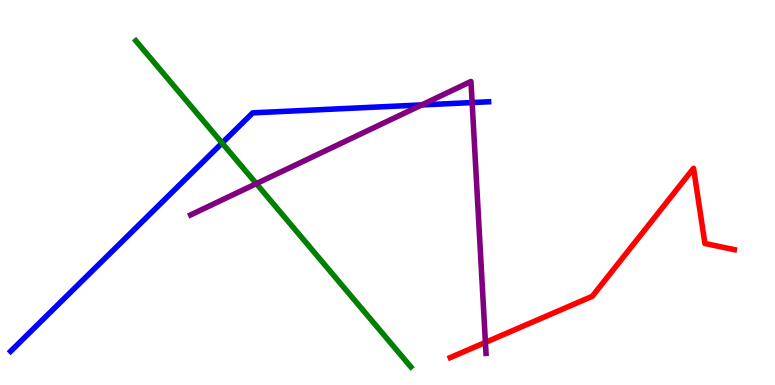[{'lines': ['blue', 'red'], 'intersections': []}, {'lines': ['green', 'red'], 'intersections': []}, {'lines': ['purple', 'red'], 'intersections': [{'x': 6.26, 'y': 1.11}]}, {'lines': ['blue', 'green'], 'intersections': [{'x': 2.87, 'y': 6.28}]}, {'lines': ['blue', 'purple'], 'intersections': [{'x': 5.44, 'y': 7.27}, {'x': 6.09, 'y': 7.34}]}, {'lines': ['green', 'purple'], 'intersections': [{'x': 3.31, 'y': 5.23}]}]